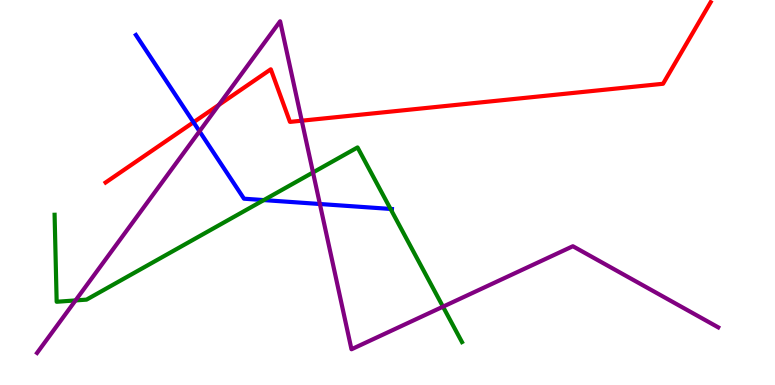[{'lines': ['blue', 'red'], 'intersections': [{'x': 2.5, 'y': 6.82}]}, {'lines': ['green', 'red'], 'intersections': []}, {'lines': ['purple', 'red'], 'intersections': [{'x': 2.82, 'y': 7.28}, {'x': 3.89, 'y': 6.87}]}, {'lines': ['blue', 'green'], 'intersections': [{'x': 3.4, 'y': 4.8}, {'x': 5.04, 'y': 4.57}]}, {'lines': ['blue', 'purple'], 'intersections': [{'x': 2.57, 'y': 6.59}, {'x': 4.13, 'y': 4.7}]}, {'lines': ['green', 'purple'], 'intersections': [{'x': 0.975, 'y': 2.2}, {'x': 4.04, 'y': 5.52}, {'x': 5.72, 'y': 2.03}]}]